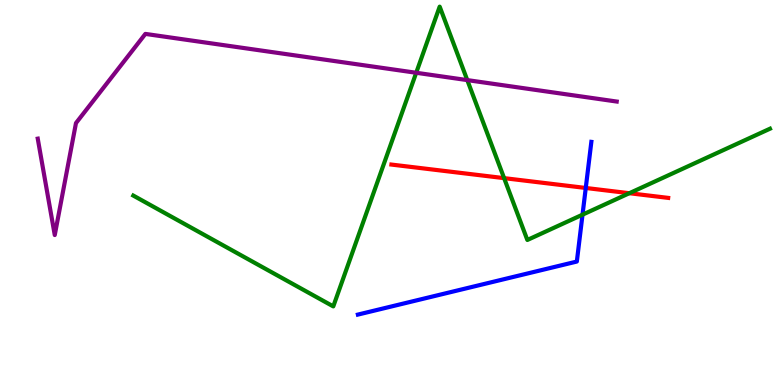[{'lines': ['blue', 'red'], 'intersections': [{'x': 7.56, 'y': 5.12}]}, {'lines': ['green', 'red'], 'intersections': [{'x': 6.5, 'y': 5.37}, {'x': 8.12, 'y': 4.98}]}, {'lines': ['purple', 'red'], 'intersections': []}, {'lines': ['blue', 'green'], 'intersections': [{'x': 7.52, 'y': 4.42}]}, {'lines': ['blue', 'purple'], 'intersections': []}, {'lines': ['green', 'purple'], 'intersections': [{'x': 5.37, 'y': 8.11}, {'x': 6.03, 'y': 7.92}]}]